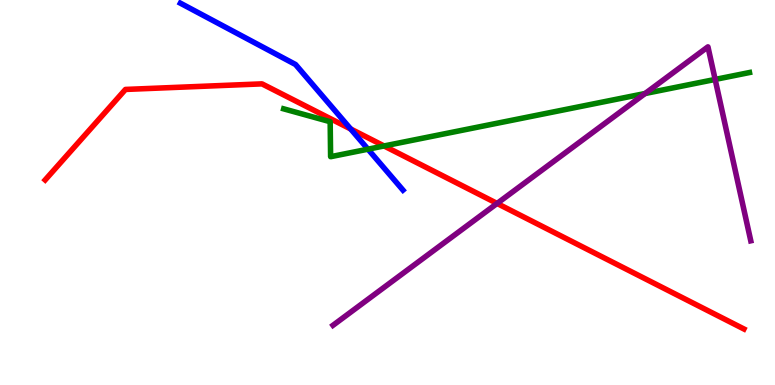[{'lines': ['blue', 'red'], 'intersections': [{'x': 4.52, 'y': 6.65}]}, {'lines': ['green', 'red'], 'intersections': [{'x': 4.96, 'y': 6.21}]}, {'lines': ['purple', 'red'], 'intersections': [{'x': 6.41, 'y': 4.72}]}, {'lines': ['blue', 'green'], 'intersections': [{'x': 4.75, 'y': 6.12}]}, {'lines': ['blue', 'purple'], 'intersections': []}, {'lines': ['green', 'purple'], 'intersections': [{'x': 8.32, 'y': 7.57}, {'x': 9.23, 'y': 7.94}]}]